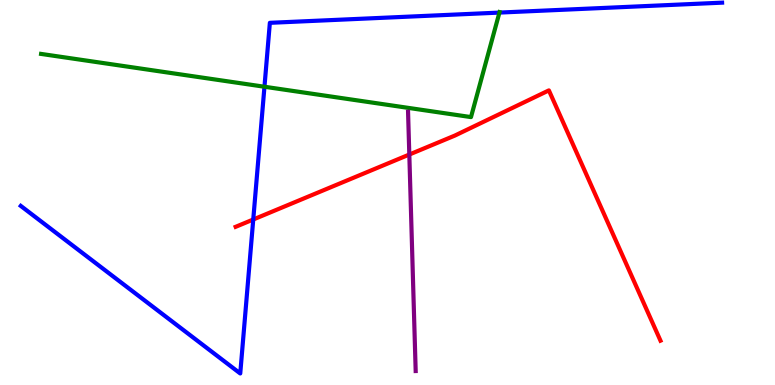[{'lines': ['blue', 'red'], 'intersections': [{'x': 3.27, 'y': 4.3}]}, {'lines': ['green', 'red'], 'intersections': []}, {'lines': ['purple', 'red'], 'intersections': [{'x': 5.28, 'y': 5.99}]}, {'lines': ['blue', 'green'], 'intersections': [{'x': 3.41, 'y': 7.75}, {'x': 6.44, 'y': 9.67}]}, {'lines': ['blue', 'purple'], 'intersections': []}, {'lines': ['green', 'purple'], 'intersections': []}]